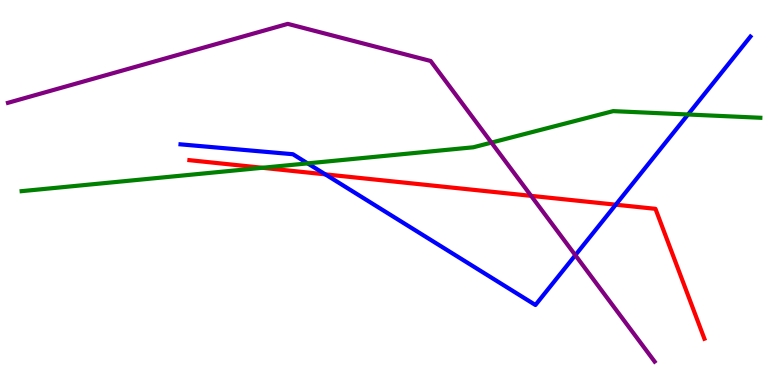[{'lines': ['blue', 'red'], 'intersections': [{'x': 4.2, 'y': 5.47}, {'x': 7.95, 'y': 4.68}]}, {'lines': ['green', 'red'], 'intersections': [{'x': 3.38, 'y': 5.64}]}, {'lines': ['purple', 'red'], 'intersections': [{'x': 6.85, 'y': 4.91}]}, {'lines': ['blue', 'green'], 'intersections': [{'x': 3.97, 'y': 5.76}, {'x': 8.88, 'y': 7.03}]}, {'lines': ['blue', 'purple'], 'intersections': [{'x': 7.42, 'y': 3.37}]}, {'lines': ['green', 'purple'], 'intersections': [{'x': 6.34, 'y': 6.3}]}]